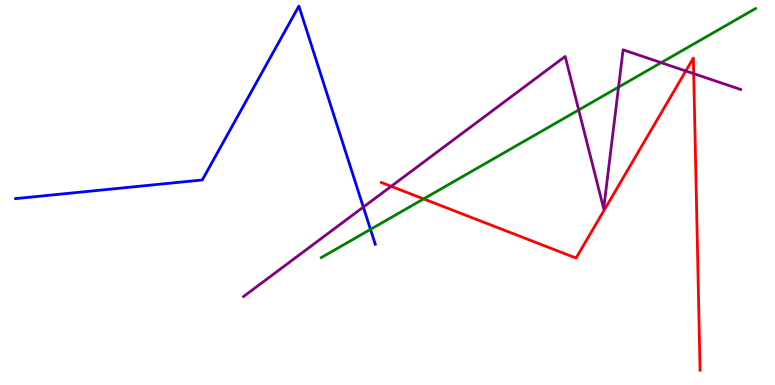[{'lines': ['blue', 'red'], 'intersections': []}, {'lines': ['green', 'red'], 'intersections': [{'x': 5.47, 'y': 4.83}]}, {'lines': ['purple', 'red'], 'intersections': [{'x': 5.05, 'y': 5.16}, {'x': 8.85, 'y': 8.16}, {'x': 8.95, 'y': 8.09}]}, {'lines': ['blue', 'green'], 'intersections': [{'x': 4.78, 'y': 4.04}]}, {'lines': ['blue', 'purple'], 'intersections': [{'x': 4.69, 'y': 4.62}]}, {'lines': ['green', 'purple'], 'intersections': [{'x': 7.47, 'y': 7.14}, {'x': 7.98, 'y': 7.74}, {'x': 8.53, 'y': 8.37}]}]